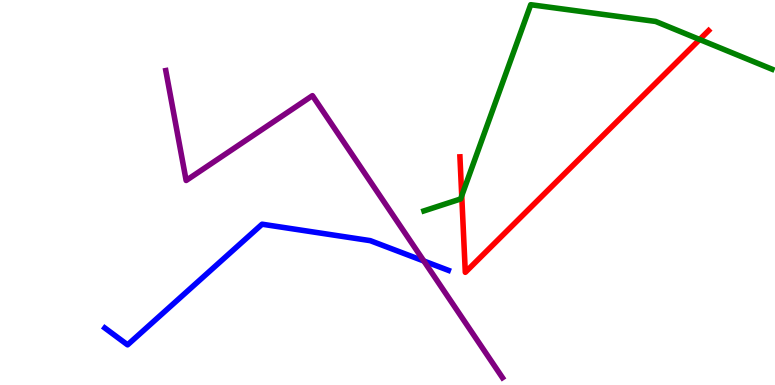[{'lines': ['blue', 'red'], 'intersections': []}, {'lines': ['green', 'red'], 'intersections': [{'x': 5.96, 'y': 4.92}, {'x': 9.03, 'y': 8.97}]}, {'lines': ['purple', 'red'], 'intersections': []}, {'lines': ['blue', 'green'], 'intersections': []}, {'lines': ['blue', 'purple'], 'intersections': [{'x': 5.47, 'y': 3.22}]}, {'lines': ['green', 'purple'], 'intersections': []}]